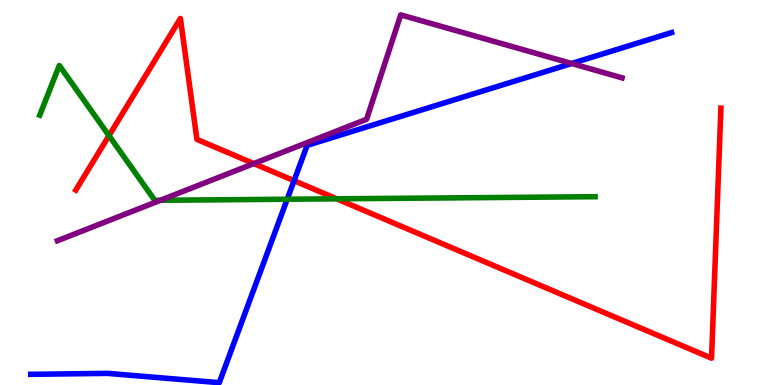[{'lines': ['blue', 'red'], 'intersections': [{'x': 3.79, 'y': 5.31}]}, {'lines': ['green', 'red'], 'intersections': [{'x': 1.41, 'y': 6.48}, {'x': 4.34, 'y': 4.84}]}, {'lines': ['purple', 'red'], 'intersections': [{'x': 3.27, 'y': 5.75}]}, {'lines': ['blue', 'green'], 'intersections': [{'x': 3.71, 'y': 4.83}]}, {'lines': ['blue', 'purple'], 'intersections': [{'x': 7.38, 'y': 8.35}]}, {'lines': ['green', 'purple'], 'intersections': [{'x': 2.07, 'y': 4.8}]}]